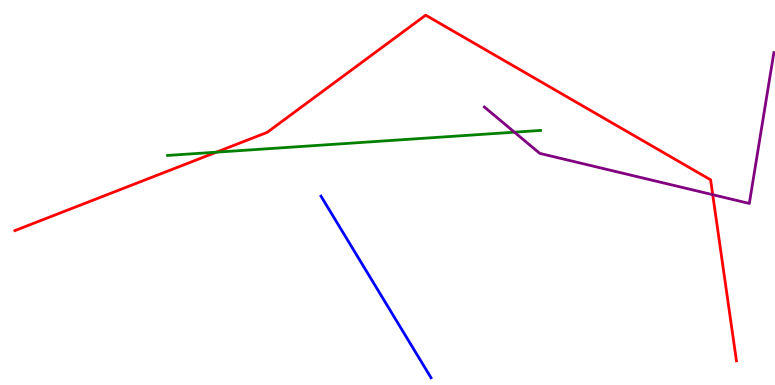[{'lines': ['blue', 'red'], 'intersections': []}, {'lines': ['green', 'red'], 'intersections': [{'x': 2.79, 'y': 6.05}]}, {'lines': ['purple', 'red'], 'intersections': [{'x': 9.2, 'y': 4.94}]}, {'lines': ['blue', 'green'], 'intersections': []}, {'lines': ['blue', 'purple'], 'intersections': []}, {'lines': ['green', 'purple'], 'intersections': [{'x': 6.64, 'y': 6.57}]}]